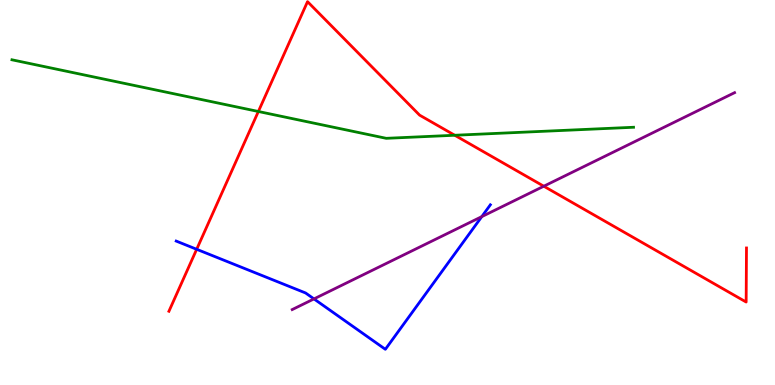[{'lines': ['blue', 'red'], 'intersections': [{'x': 2.54, 'y': 3.52}]}, {'lines': ['green', 'red'], 'intersections': [{'x': 3.33, 'y': 7.1}, {'x': 5.87, 'y': 6.49}]}, {'lines': ['purple', 'red'], 'intersections': [{'x': 7.02, 'y': 5.16}]}, {'lines': ['blue', 'green'], 'intersections': []}, {'lines': ['blue', 'purple'], 'intersections': [{'x': 4.05, 'y': 2.24}, {'x': 6.22, 'y': 4.37}]}, {'lines': ['green', 'purple'], 'intersections': []}]